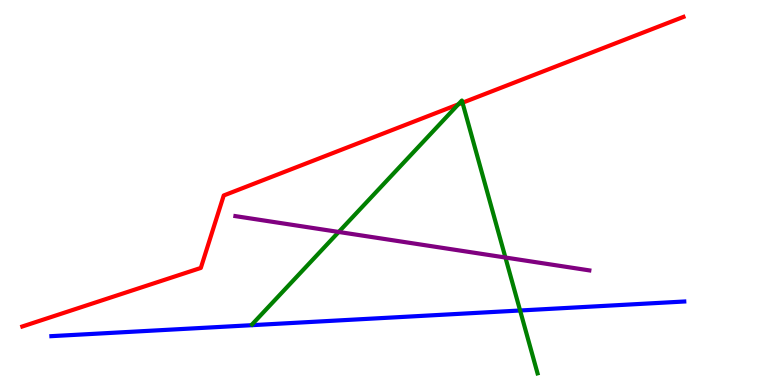[{'lines': ['blue', 'red'], 'intersections': []}, {'lines': ['green', 'red'], 'intersections': [{'x': 5.91, 'y': 7.29}, {'x': 5.97, 'y': 7.33}]}, {'lines': ['purple', 'red'], 'intersections': []}, {'lines': ['blue', 'green'], 'intersections': [{'x': 6.71, 'y': 1.94}]}, {'lines': ['blue', 'purple'], 'intersections': []}, {'lines': ['green', 'purple'], 'intersections': [{'x': 4.37, 'y': 3.97}, {'x': 6.52, 'y': 3.31}]}]